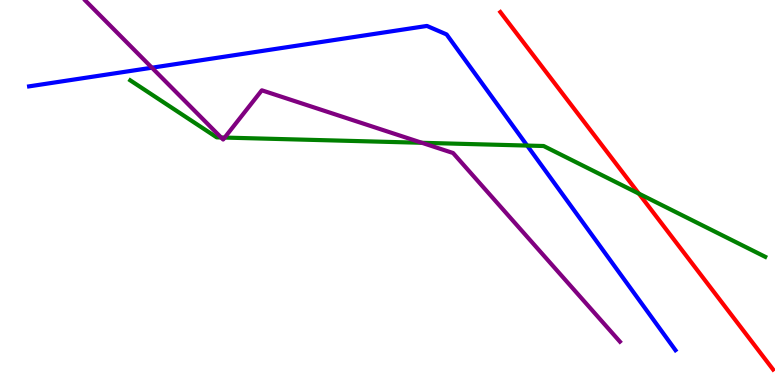[{'lines': ['blue', 'red'], 'intersections': []}, {'lines': ['green', 'red'], 'intersections': [{'x': 8.24, 'y': 4.97}]}, {'lines': ['purple', 'red'], 'intersections': []}, {'lines': ['blue', 'green'], 'intersections': [{'x': 6.8, 'y': 6.22}]}, {'lines': ['blue', 'purple'], 'intersections': [{'x': 1.96, 'y': 8.24}]}, {'lines': ['green', 'purple'], 'intersections': [{'x': 2.85, 'y': 6.43}, {'x': 2.9, 'y': 6.43}, {'x': 5.44, 'y': 6.29}]}]